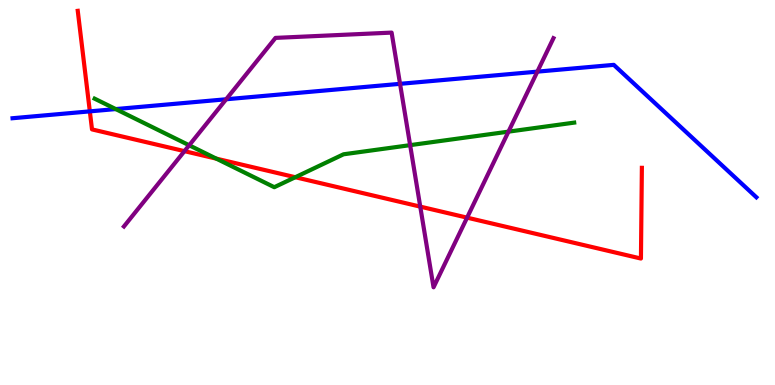[{'lines': ['blue', 'red'], 'intersections': [{'x': 1.16, 'y': 7.11}]}, {'lines': ['green', 'red'], 'intersections': [{'x': 2.79, 'y': 5.88}, {'x': 3.81, 'y': 5.4}]}, {'lines': ['purple', 'red'], 'intersections': [{'x': 2.38, 'y': 6.07}, {'x': 5.42, 'y': 4.63}, {'x': 6.03, 'y': 4.35}]}, {'lines': ['blue', 'green'], 'intersections': [{'x': 1.49, 'y': 7.17}]}, {'lines': ['blue', 'purple'], 'intersections': [{'x': 2.92, 'y': 7.42}, {'x': 5.16, 'y': 7.82}, {'x': 6.93, 'y': 8.14}]}, {'lines': ['green', 'purple'], 'intersections': [{'x': 2.44, 'y': 6.23}, {'x': 5.29, 'y': 6.23}, {'x': 6.56, 'y': 6.58}]}]